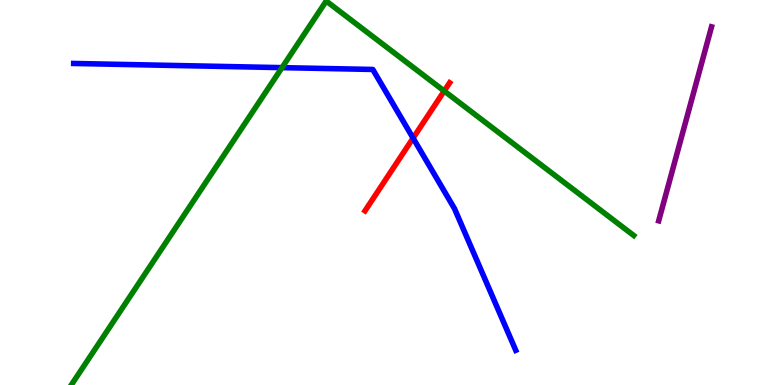[{'lines': ['blue', 'red'], 'intersections': [{'x': 5.33, 'y': 6.41}]}, {'lines': ['green', 'red'], 'intersections': [{'x': 5.73, 'y': 7.64}]}, {'lines': ['purple', 'red'], 'intersections': []}, {'lines': ['blue', 'green'], 'intersections': [{'x': 3.64, 'y': 8.24}]}, {'lines': ['blue', 'purple'], 'intersections': []}, {'lines': ['green', 'purple'], 'intersections': []}]